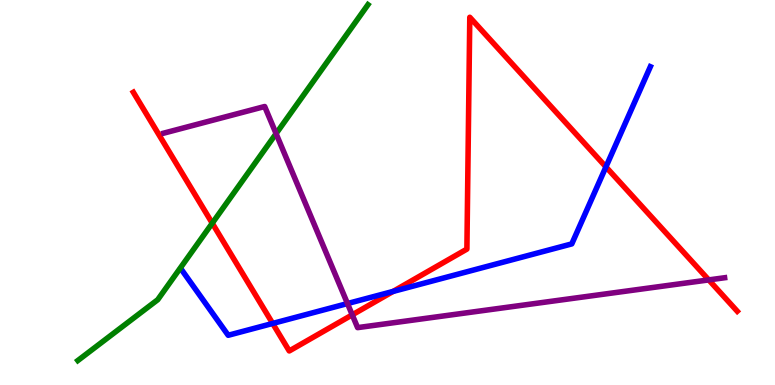[{'lines': ['blue', 'red'], 'intersections': [{'x': 3.52, 'y': 1.6}, {'x': 5.07, 'y': 2.43}, {'x': 7.82, 'y': 5.67}]}, {'lines': ['green', 'red'], 'intersections': [{'x': 2.74, 'y': 4.2}]}, {'lines': ['purple', 'red'], 'intersections': [{'x': 4.55, 'y': 1.82}, {'x': 9.15, 'y': 2.73}]}, {'lines': ['blue', 'green'], 'intersections': []}, {'lines': ['blue', 'purple'], 'intersections': [{'x': 4.48, 'y': 2.12}]}, {'lines': ['green', 'purple'], 'intersections': [{'x': 3.56, 'y': 6.53}]}]